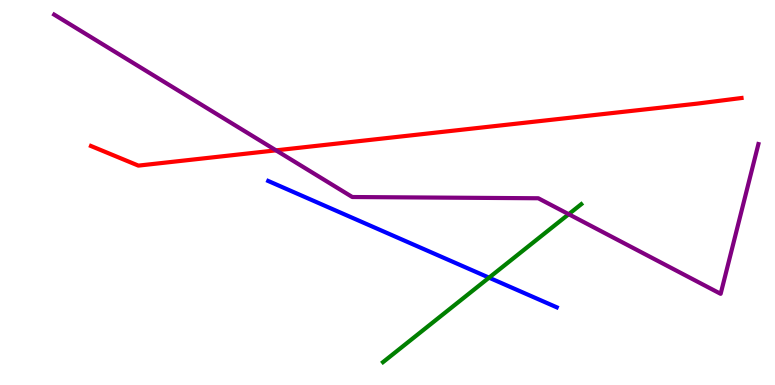[{'lines': ['blue', 'red'], 'intersections': []}, {'lines': ['green', 'red'], 'intersections': []}, {'lines': ['purple', 'red'], 'intersections': [{'x': 3.56, 'y': 6.09}]}, {'lines': ['blue', 'green'], 'intersections': [{'x': 6.31, 'y': 2.79}]}, {'lines': ['blue', 'purple'], 'intersections': []}, {'lines': ['green', 'purple'], 'intersections': [{'x': 7.34, 'y': 4.44}]}]